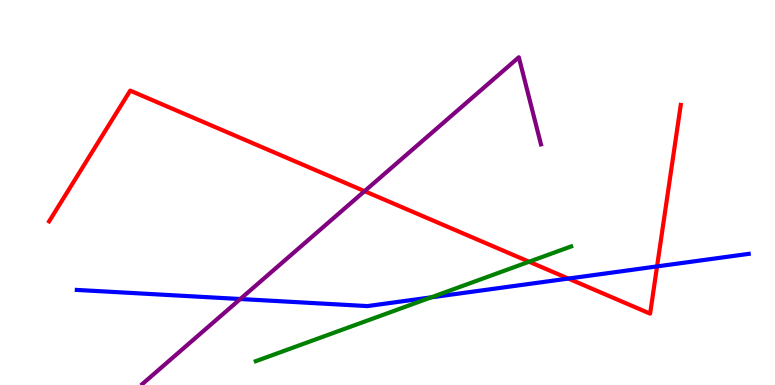[{'lines': ['blue', 'red'], 'intersections': [{'x': 7.33, 'y': 2.76}, {'x': 8.48, 'y': 3.08}]}, {'lines': ['green', 'red'], 'intersections': [{'x': 6.83, 'y': 3.2}]}, {'lines': ['purple', 'red'], 'intersections': [{'x': 4.7, 'y': 5.03}]}, {'lines': ['blue', 'green'], 'intersections': [{'x': 5.56, 'y': 2.28}]}, {'lines': ['blue', 'purple'], 'intersections': [{'x': 3.1, 'y': 2.23}]}, {'lines': ['green', 'purple'], 'intersections': []}]